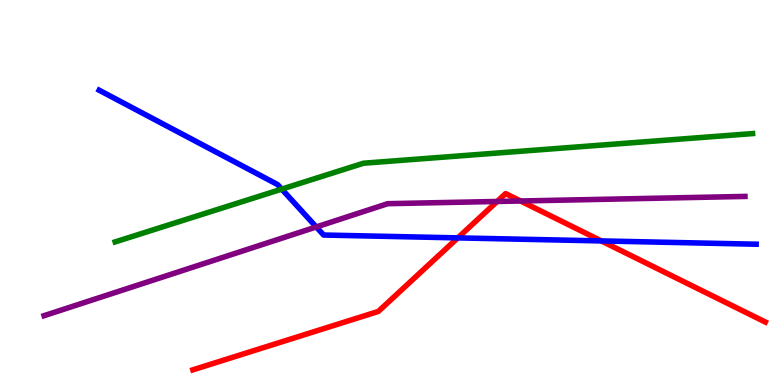[{'lines': ['blue', 'red'], 'intersections': [{'x': 5.91, 'y': 3.82}, {'x': 7.76, 'y': 3.74}]}, {'lines': ['green', 'red'], 'intersections': []}, {'lines': ['purple', 'red'], 'intersections': [{'x': 6.41, 'y': 4.77}, {'x': 6.72, 'y': 4.78}]}, {'lines': ['blue', 'green'], 'intersections': [{'x': 3.64, 'y': 5.09}]}, {'lines': ['blue', 'purple'], 'intersections': [{'x': 4.08, 'y': 4.1}]}, {'lines': ['green', 'purple'], 'intersections': []}]